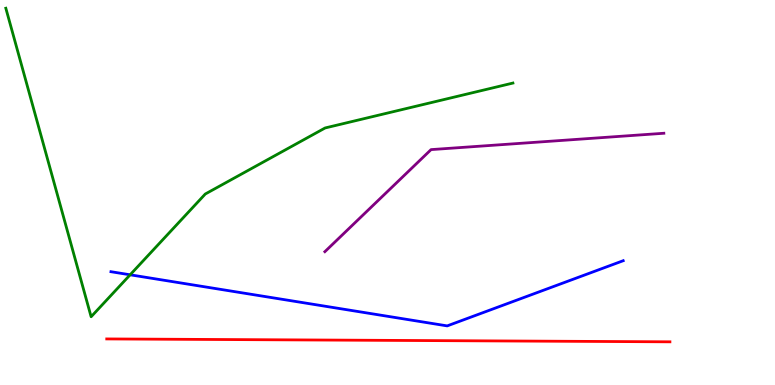[{'lines': ['blue', 'red'], 'intersections': []}, {'lines': ['green', 'red'], 'intersections': []}, {'lines': ['purple', 'red'], 'intersections': []}, {'lines': ['blue', 'green'], 'intersections': [{'x': 1.68, 'y': 2.86}]}, {'lines': ['blue', 'purple'], 'intersections': []}, {'lines': ['green', 'purple'], 'intersections': []}]